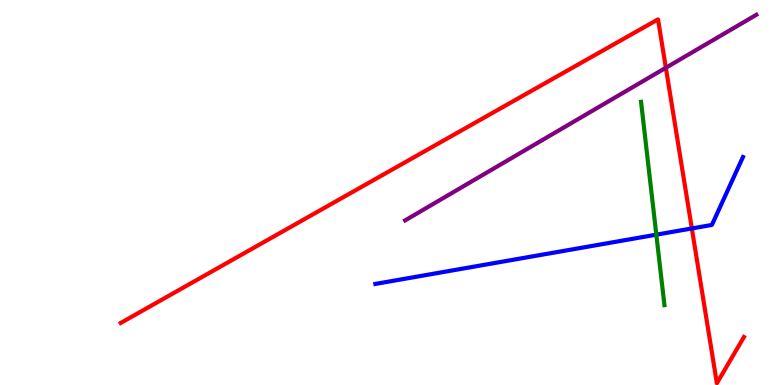[{'lines': ['blue', 'red'], 'intersections': [{'x': 8.93, 'y': 4.07}]}, {'lines': ['green', 'red'], 'intersections': []}, {'lines': ['purple', 'red'], 'intersections': [{'x': 8.59, 'y': 8.24}]}, {'lines': ['blue', 'green'], 'intersections': [{'x': 8.47, 'y': 3.9}]}, {'lines': ['blue', 'purple'], 'intersections': []}, {'lines': ['green', 'purple'], 'intersections': []}]